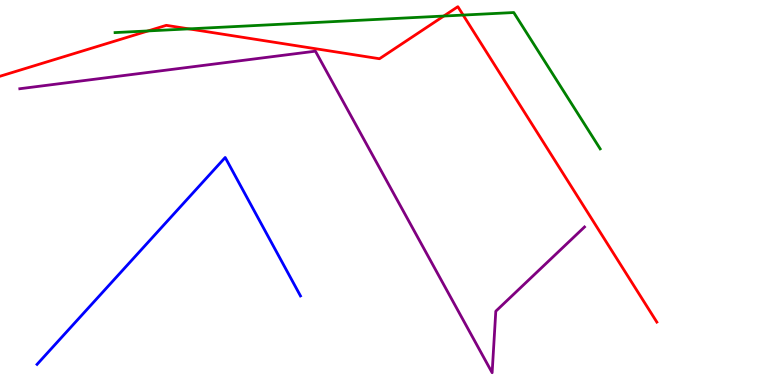[{'lines': ['blue', 'red'], 'intersections': []}, {'lines': ['green', 'red'], 'intersections': [{'x': 1.91, 'y': 9.2}, {'x': 2.44, 'y': 9.25}, {'x': 5.73, 'y': 9.58}, {'x': 5.98, 'y': 9.61}]}, {'lines': ['purple', 'red'], 'intersections': []}, {'lines': ['blue', 'green'], 'intersections': []}, {'lines': ['blue', 'purple'], 'intersections': []}, {'lines': ['green', 'purple'], 'intersections': []}]